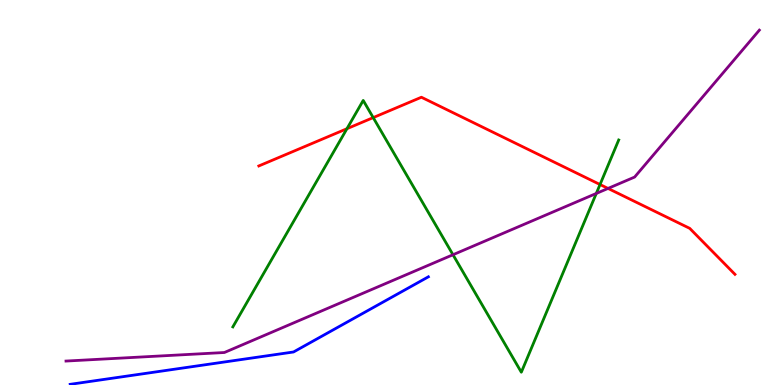[{'lines': ['blue', 'red'], 'intersections': []}, {'lines': ['green', 'red'], 'intersections': [{'x': 4.48, 'y': 6.66}, {'x': 4.82, 'y': 6.95}, {'x': 7.74, 'y': 5.21}]}, {'lines': ['purple', 'red'], 'intersections': [{'x': 7.85, 'y': 5.11}]}, {'lines': ['blue', 'green'], 'intersections': []}, {'lines': ['blue', 'purple'], 'intersections': []}, {'lines': ['green', 'purple'], 'intersections': [{'x': 5.85, 'y': 3.38}, {'x': 7.69, 'y': 4.98}]}]